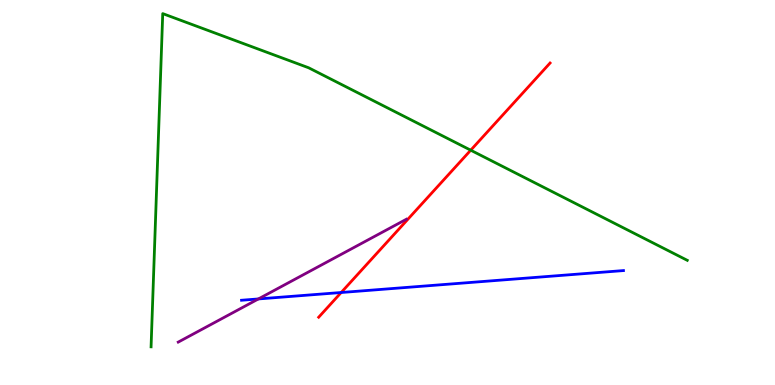[{'lines': ['blue', 'red'], 'intersections': [{'x': 4.4, 'y': 2.4}]}, {'lines': ['green', 'red'], 'intersections': [{'x': 6.07, 'y': 6.1}]}, {'lines': ['purple', 'red'], 'intersections': []}, {'lines': ['blue', 'green'], 'intersections': []}, {'lines': ['blue', 'purple'], 'intersections': [{'x': 3.33, 'y': 2.24}]}, {'lines': ['green', 'purple'], 'intersections': []}]